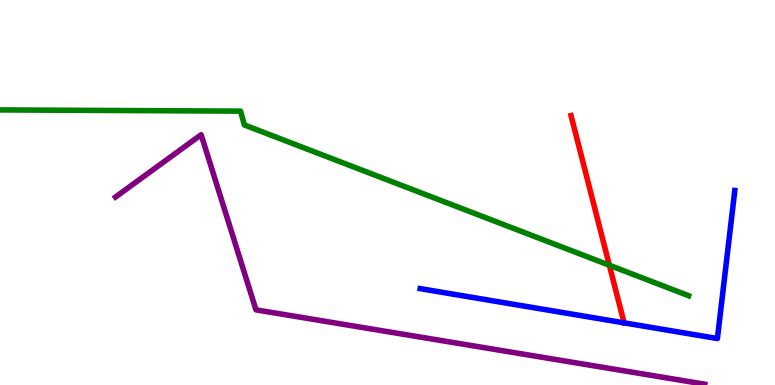[{'lines': ['blue', 'red'], 'intersections': [{'x': 8.05, 'y': 1.61}]}, {'lines': ['green', 'red'], 'intersections': [{'x': 7.86, 'y': 3.11}]}, {'lines': ['purple', 'red'], 'intersections': []}, {'lines': ['blue', 'green'], 'intersections': []}, {'lines': ['blue', 'purple'], 'intersections': []}, {'lines': ['green', 'purple'], 'intersections': []}]